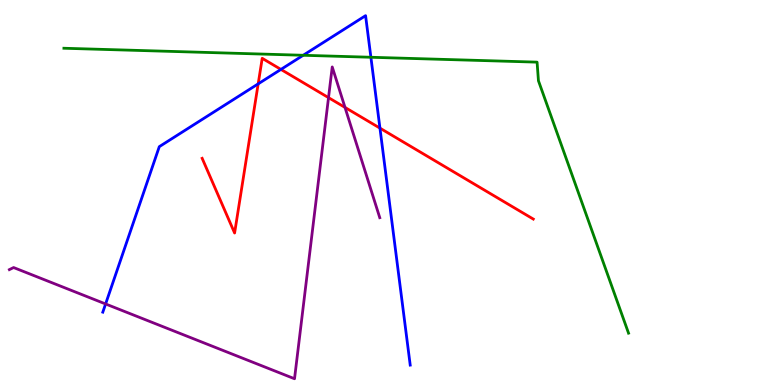[{'lines': ['blue', 'red'], 'intersections': [{'x': 3.33, 'y': 7.82}, {'x': 3.62, 'y': 8.2}, {'x': 4.9, 'y': 6.67}]}, {'lines': ['green', 'red'], 'intersections': []}, {'lines': ['purple', 'red'], 'intersections': [{'x': 4.24, 'y': 7.46}, {'x': 4.45, 'y': 7.21}]}, {'lines': ['blue', 'green'], 'intersections': [{'x': 3.91, 'y': 8.56}, {'x': 4.79, 'y': 8.51}]}, {'lines': ['blue', 'purple'], 'intersections': [{'x': 1.36, 'y': 2.1}]}, {'lines': ['green', 'purple'], 'intersections': []}]